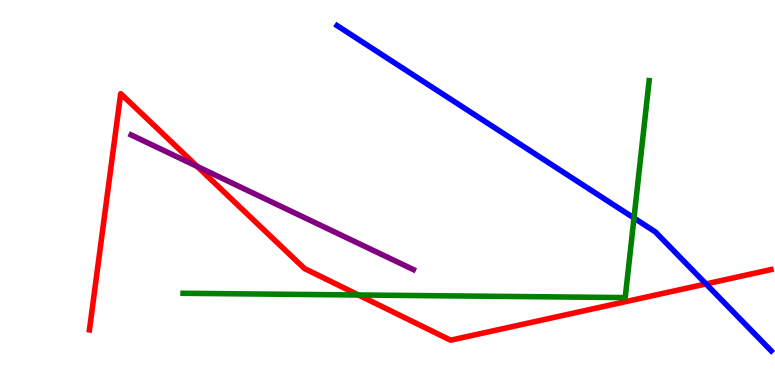[{'lines': ['blue', 'red'], 'intersections': [{'x': 9.11, 'y': 2.63}]}, {'lines': ['green', 'red'], 'intersections': [{'x': 4.62, 'y': 2.34}]}, {'lines': ['purple', 'red'], 'intersections': [{'x': 2.54, 'y': 5.68}]}, {'lines': ['blue', 'green'], 'intersections': [{'x': 8.18, 'y': 4.34}]}, {'lines': ['blue', 'purple'], 'intersections': []}, {'lines': ['green', 'purple'], 'intersections': []}]